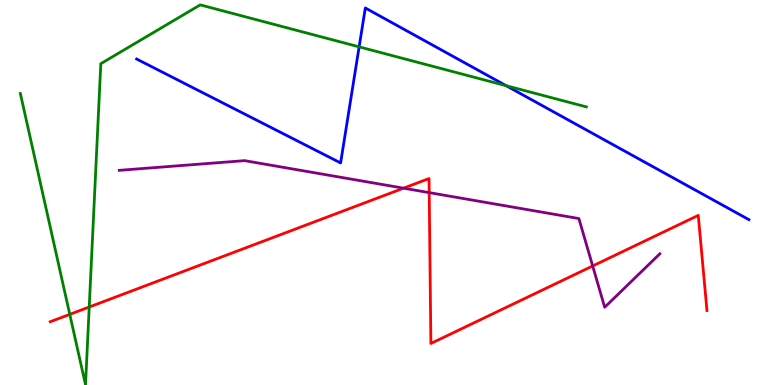[{'lines': ['blue', 'red'], 'intersections': []}, {'lines': ['green', 'red'], 'intersections': [{'x': 0.9, 'y': 1.83}, {'x': 1.15, 'y': 2.03}]}, {'lines': ['purple', 'red'], 'intersections': [{'x': 5.21, 'y': 5.11}, {'x': 5.54, 'y': 5.0}, {'x': 7.65, 'y': 3.09}]}, {'lines': ['blue', 'green'], 'intersections': [{'x': 4.63, 'y': 8.78}, {'x': 6.53, 'y': 7.77}]}, {'lines': ['blue', 'purple'], 'intersections': []}, {'lines': ['green', 'purple'], 'intersections': []}]